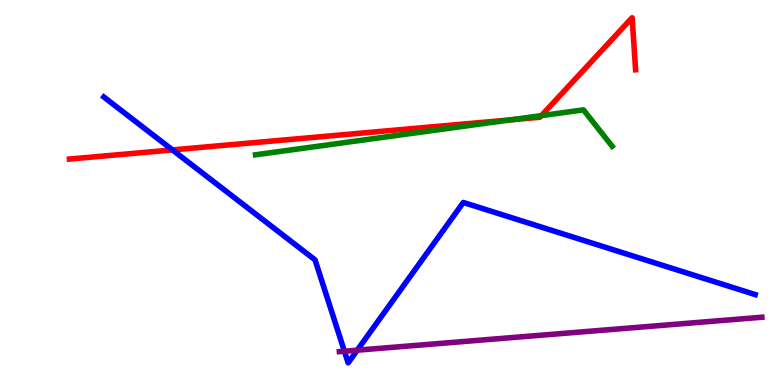[{'lines': ['blue', 'red'], 'intersections': [{'x': 2.22, 'y': 6.11}]}, {'lines': ['green', 'red'], 'intersections': [{'x': 6.59, 'y': 6.89}, {'x': 6.99, 'y': 7.0}]}, {'lines': ['purple', 'red'], 'intersections': []}, {'lines': ['blue', 'green'], 'intersections': []}, {'lines': ['blue', 'purple'], 'intersections': [{'x': 4.44, 'y': 0.877}, {'x': 4.61, 'y': 0.904}]}, {'lines': ['green', 'purple'], 'intersections': []}]